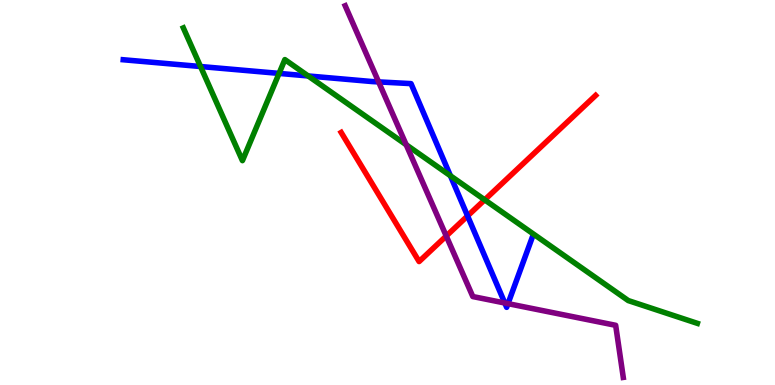[{'lines': ['blue', 'red'], 'intersections': [{'x': 6.03, 'y': 4.39}]}, {'lines': ['green', 'red'], 'intersections': [{'x': 6.25, 'y': 4.81}]}, {'lines': ['purple', 'red'], 'intersections': [{'x': 5.76, 'y': 3.87}]}, {'lines': ['blue', 'green'], 'intersections': [{'x': 2.59, 'y': 8.27}, {'x': 3.6, 'y': 8.09}, {'x': 3.98, 'y': 8.03}, {'x': 5.81, 'y': 5.43}]}, {'lines': ['blue', 'purple'], 'intersections': [{'x': 4.89, 'y': 7.87}, {'x': 6.51, 'y': 2.13}, {'x': 6.56, 'y': 2.11}]}, {'lines': ['green', 'purple'], 'intersections': [{'x': 5.24, 'y': 6.24}]}]